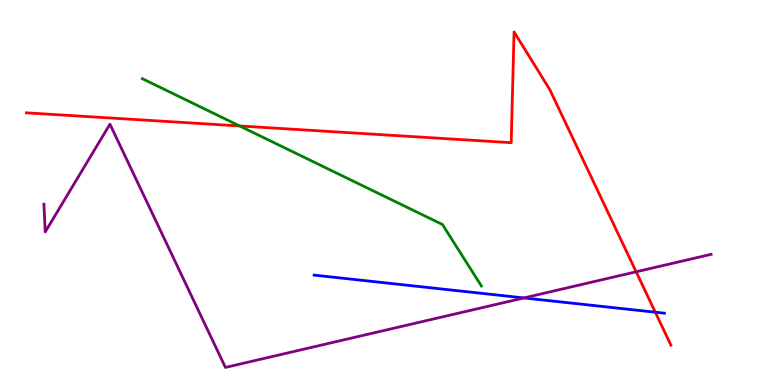[{'lines': ['blue', 'red'], 'intersections': [{'x': 8.46, 'y': 1.89}]}, {'lines': ['green', 'red'], 'intersections': [{'x': 3.09, 'y': 6.73}]}, {'lines': ['purple', 'red'], 'intersections': [{'x': 8.21, 'y': 2.94}]}, {'lines': ['blue', 'green'], 'intersections': []}, {'lines': ['blue', 'purple'], 'intersections': [{'x': 6.76, 'y': 2.26}]}, {'lines': ['green', 'purple'], 'intersections': []}]